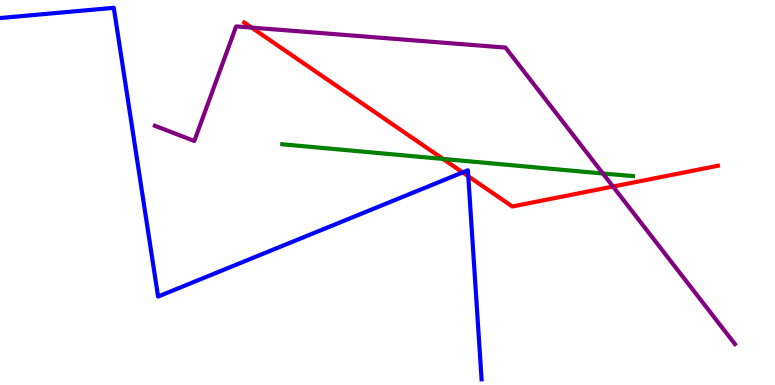[{'lines': ['blue', 'red'], 'intersections': [{'x': 5.97, 'y': 5.52}, {'x': 6.04, 'y': 5.42}]}, {'lines': ['green', 'red'], 'intersections': [{'x': 5.72, 'y': 5.87}]}, {'lines': ['purple', 'red'], 'intersections': [{'x': 3.25, 'y': 9.28}, {'x': 7.91, 'y': 5.15}]}, {'lines': ['blue', 'green'], 'intersections': []}, {'lines': ['blue', 'purple'], 'intersections': []}, {'lines': ['green', 'purple'], 'intersections': [{'x': 7.78, 'y': 5.49}]}]